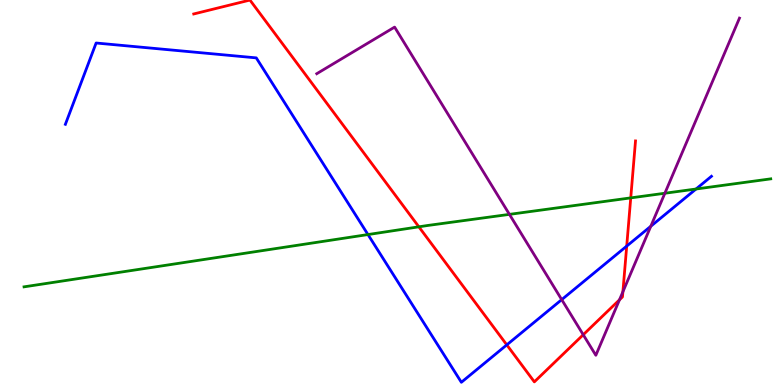[{'lines': ['blue', 'red'], 'intersections': [{'x': 6.54, 'y': 1.04}, {'x': 8.09, 'y': 3.61}]}, {'lines': ['green', 'red'], 'intersections': [{'x': 5.4, 'y': 4.11}, {'x': 8.14, 'y': 4.86}]}, {'lines': ['purple', 'red'], 'intersections': [{'x': 7.53, 'y': 1.31}, {'x': 7.99, 'y': 2.21}, {'x': 8.04, 'y': 2.42}]}, {'lines': ['blue', 'green'], 'intersections': [{'x': 4.75, 'y': 3.91}, {'x': 8.98, 'y': 5.09}]}, {'lines': ['blue', 'purple'], 'intersections': [{'x': 7.25, 'y': 2.22}, {'x': 8.4, 'y': 4.12}]}, {'lines': ['green', 'purple'], 'intersections': [{'x': 6.57, 'y': 4.43}, {'x': 8.58, 'y': 4.98}]}]